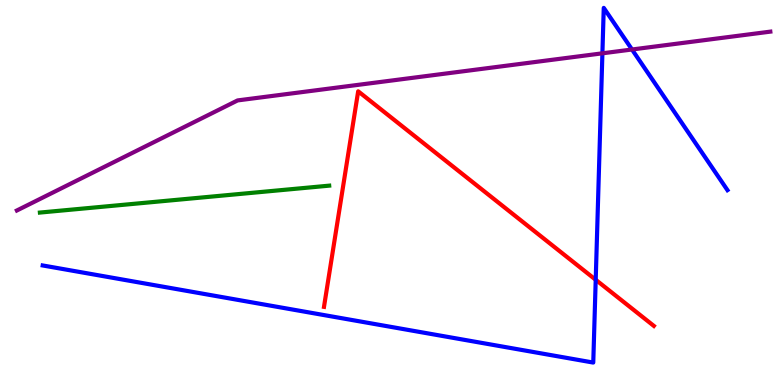[{'lines': ['blue', 'red'], 'intersections': [{'x': 7.69, 'y': 2.73}]}, {'lines': ['green', 'red'], 'intersections': []}, {'lines': ['purple', 'red'], 'intersections': []}, {'lines': ['blue', 'green'], 'intersections': []}, {'lines': ['blue', 'purple'], 'intersections': [{'x': 7.77, 'y': 8.62}, {'x': 8.15, 'y': 8.71}]}, {'lines': ['green', 'purple'], 'intersections': []}]